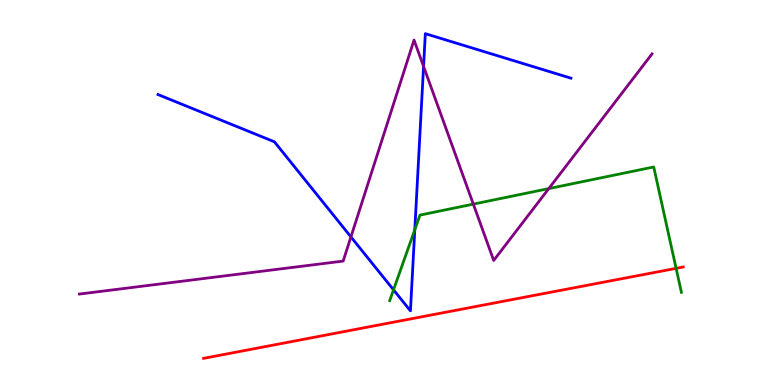[{'lines': ['blue', 'red'], 'intersections': []}, {'lines': ['green', 'red'], 'intersections': [{'x': 8.72, 'y': 3.03}]}, {'lines': ['purple', 'red'], 'intersections': []}, {'lines': ['blue', 'green'], 'intersections': [{'x': 5.08, 'y': 2.47}, {'x': 5.35, 'y': 4.03}]}, {'lines': ['blue', 'purple'], 'intersections': [{'x': 4.53, 'y': 3.85}, {'x': 5.47, 'y': 8.28}]}, {'lines': ['green', 'purple'], 'intersections': [{'x': 6.11, 'y': 4.7}, {'x': 7.08, 'y': 5.1}]}]